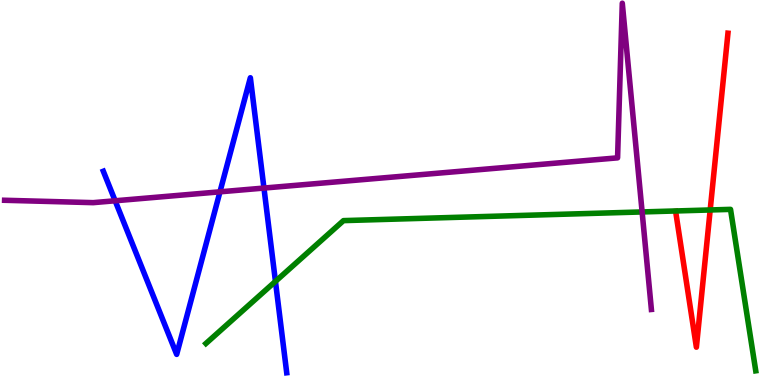[{'lines': ['blue', 'red'], 'intersections': []}, {'lines': ['green', 'red'], 'intersections': [{'x': 9.16, 'y': 4.55}]}, {'lines': ['purple', 'red'], 'intersections': []}, {'lines': ['blue', 'green'], 'intersections': [{'x': 3.55, 'y': 2.69}]}, {'lines': ['blue', 'purple'], 'intersections': [{'x': 1.49, 'y': 4.79}, {'x': 2.84, 'y': 5.02}, {'x': 3.41, 'y': 5.12}]}, {'lines': ['green', 'purple'], 'intersections': [{'x': 8.29, 'y': 4.5}]}]